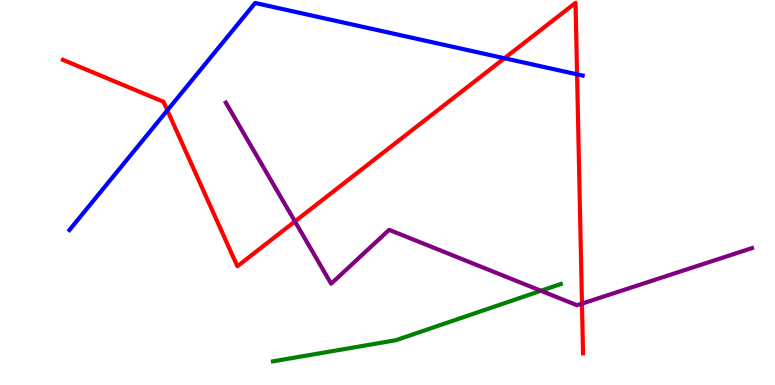[{'lines': ['blue', 'red'], 'intersections': [{'x': 2.16, 'y': 7.13}, {'x': 6.51, 'y': 8.49}, {'x': 7.45, 'y': 8.07}]}, {'lines': ['green', 'red'], 'intersections': []}, {'lines': ['purple', 'red'], 'intersections': [{'x': 3.81, 'y': 4.25}, {'x': 7.51, 'y': 2.11}]}, {'lines': ['blue', 'green'], 'intersections': []}, {'lines': ['blue', 'purple'], 'intersections': []}, {'lines': ['green', 'purple'], 'intersections': [{'x': 6.98, 'y': 2.45}]}]